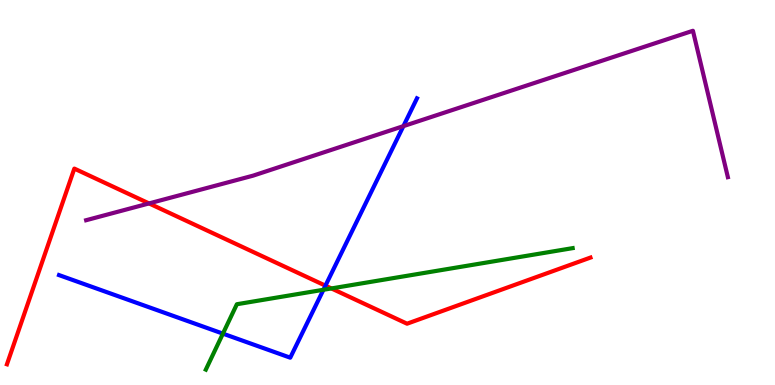[{'lines': ['blue', 'red'], 'intersections': [{'x': 4.2, 'y': 2.58}]}, {'lines': ['green', 'red'], 'intersections': [{'x': 4.28, 'y': 2.51}]}, {'lines': ['purple', 'red'], 'intersections': [{'x': 1.92, 'y': 4.72}]}, {'lines': ['blue', 'green'], 'intersections': [{'x': 2.88, 'y': 1.33}, {'x': 4.17, 'y': 2.47}]}, {'lines': ['blue', 'purple'], 'intersections': [{'x': 5.21, 'y': 6.72}]}, {'lines': ['green', 'purple'], 'intersections': []}]